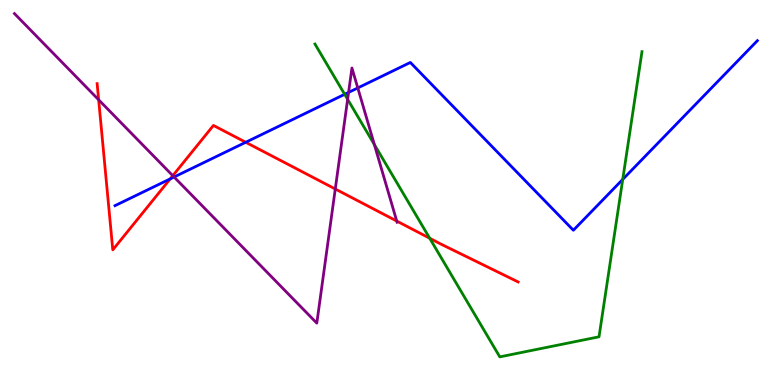[{'lines': ['blue', 'red'], 'intersections': [{'x': 2.2, 'y': 5.35}, {'x': 3.17, 'y': 6.3}]}, {'lines': ['green', 'red'], 'intersections': [{'x': 5.54, 'y': 3.81}]}, {'lines': ['purple', 'red'], 'intersections': [{'x': 1.27, 'y': 7.41}, {'x': 2.23, 'y': 5.44}, {'x': 4.33, 'y': 5.09}, {'x': 5.12, 'y': 4.26}]}, {'lines': ['blue', 'green'], 'intersections': [{'x': 4.45, 'y': 7.55}, {'x': 8.04, 'y': 5.34}]}, {'lines': ['blue', 'purple'], 'intersections': [{'x': 2.25, 'y': 5.4}, {'x': 4.5, 'y': 7.6}, {'x': 4.62, 'y': 7.72}]}, {'lines': ['green', 'purple'], 'intersections': [{'x': 4.49, 'y': 7.42}, {'x': 4.83, 'y': 6.25}]}]